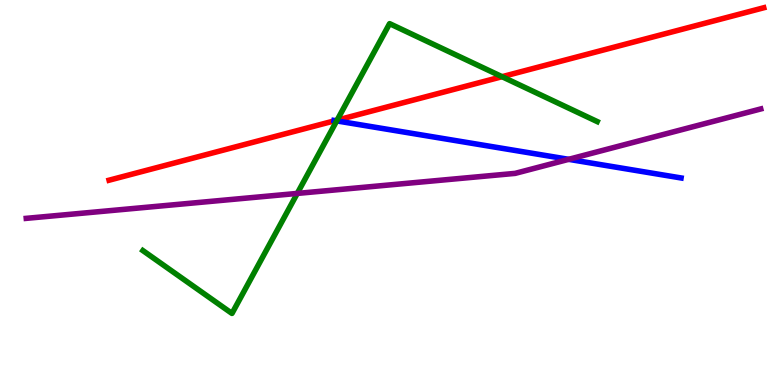[{'lines': ['blue', 'red'], 'intersections': [{'x': 4.33, 'y': 6.87}]}, {'lines': ['green', 'red'], 'intersections': [{'x': 4.35, 'y': 6.88}, {'x': 6.48, 'y': 8.01}]}, {'lines': ['purple', 'red'], 'intersections': []}, {'lines': ['blue', 'green'], 'intersections': [{'x': 4.34, 'y': 6.86}]}, {'lines': ['blue', 'purple'], 'intersections': [{'x': 7.34, 'y': 5.86}]}, {'lines': ['green', 'purple'], 'intersections': [{'x': 3.84, 'y': 4.98}]}]